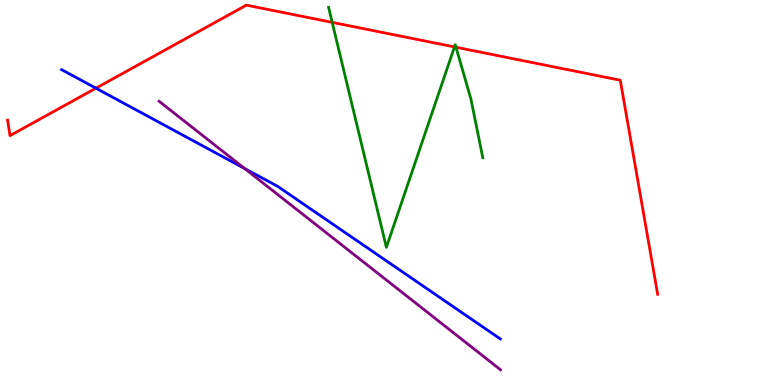[{'lines': ['blue', 'red'], 'intersections': [{'x': 1.24, 'y': 7.71}]}, {'lines': ['green', 'red'], 'intersections': [{'x': 4.29, 'y': 9.42}, {'x': 5.86, 'y': 8.78}, {'x': 5.88, 'y': 8.77}]}, {'lines': ['purple', 'red'], 'intersections': []}, {'lines': ['blue', 'green'], 'intersections': []}, {'lines': ['blue', 'purple'], 'intersections': [{'x': 3.16, 'y': 5.62}]}, {'lines': ['green', 'purple'], 'intersections': []}]